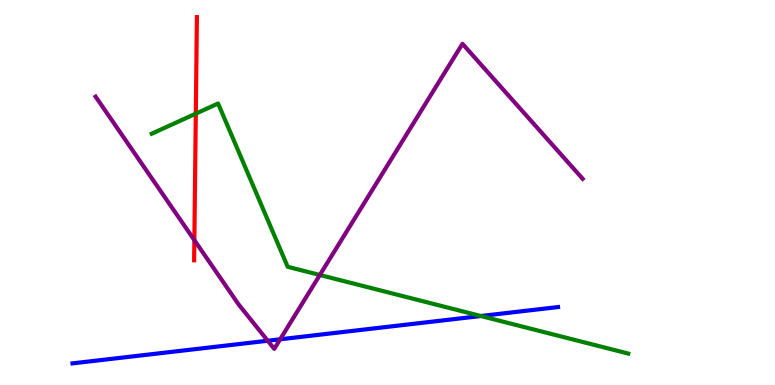[{'lines': ['blue', 'red'], 'intersections': []}, {'lines': ['green', 'red'], 'intersections': [{'x': 2.53, 'y': 7.05}]}, {'lines': ['purple', 'red'], 'intersections': [{'x': 2.51, 'y': 3.76}]}, {'lines': ['blue', 'green'], 'intersections': [{'x': 6.2, 'y': 1.79}]}, {'lines': ['blue', 'purple'], 'intersections': [{'x': 3.45, 'y': 1.15}, {'x': 3.62, 'y': 1.19}]}, {'lines': ['green', 'purple'], 'intersections': [{'x': 4.13, 'y': 2.86}]}]